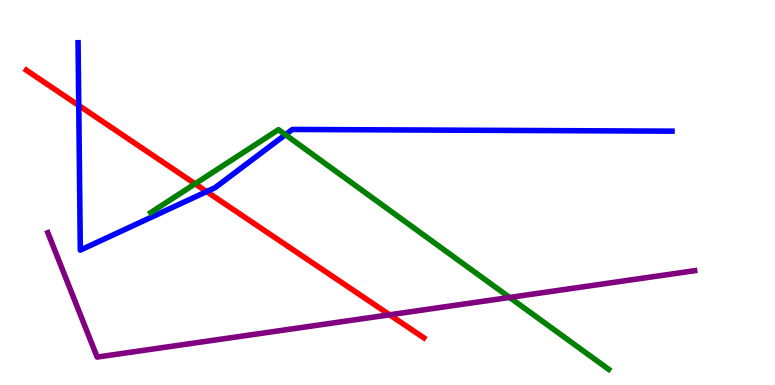[{'lines': ['blue', 'red'], 'intersections': [{'x': 1.02, 'y': 7.26}, {'x': 2.67, 'y': 5.02}]}, {'lines': ['green', 'red'], 'intersections': [{'x': 2.52, 'y': 5.23}]}, {'lines': ['purple', 'red'], 'intersections': [{'x': 5.03, 'y': 1.82}]}, {'lines': ['blue', 'green'], 'intersections': [{'x': 3.68, 'y': 6.5}]}, {'lines': ['blue', 'purple'], 'intersections': []}, {'lines': ['green', 'purple'], 'intersections': [{'x': 6.58, 'y': 2.27}]}]